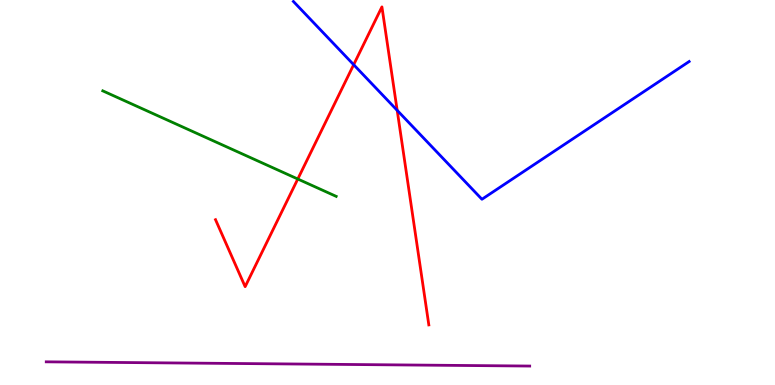[{'lines': ['blue', 'red'], 'intersections': [{'x': 4.56, 'y': 8.32}, {'x': 5.12, 'y': 7.13}]}, {'lines': ['green', 'red'], 'intersections': [{'x': 3.84, 'y': 5.35}]}, {'lines': ['purple', 'red'], 'intersections': []}, {'lines': ['blue', 'green'], 'intersections': []}, {'lines': ['blue', 'purple'], 'intersections': []}, {'lines': ['green', 'purple'], 'intersections': []}]